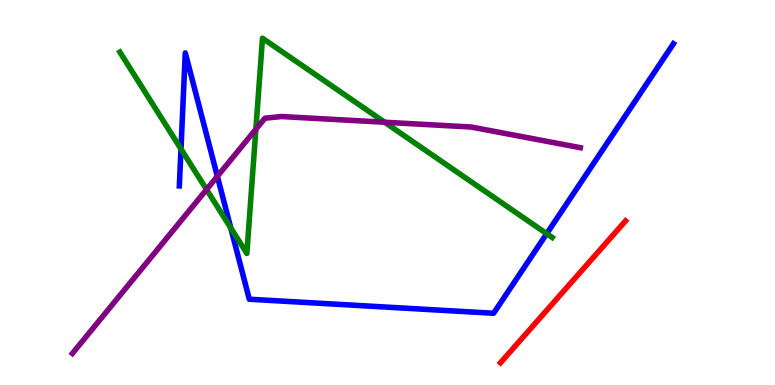[{'lines': ['blue', 'red'], 'intersections': []}, {'lines': ['green', 'red'], 'intersections': []}, {'lines': ['purple', 'red'], 'intersections': []}, {'lines': ['blue', 'green'], 'intersections': [{'x': 2.34, 'y': 6.13}, {'x': 2.98, 'y': 4.08}, {'x': 7.05, 'y': 3.93}]}, {'lines': ['blue', 'purple'], 'intersections': [{'x': 2.8, 'y': 5.42}]}, {'lines': ['green', 'purple'], 'intersections': [{'x': 2.67, 'y': 5.08}, {'x': 3.3, 'y': 6.64}, {'x': 4.96, 'y': 6.83}]}]